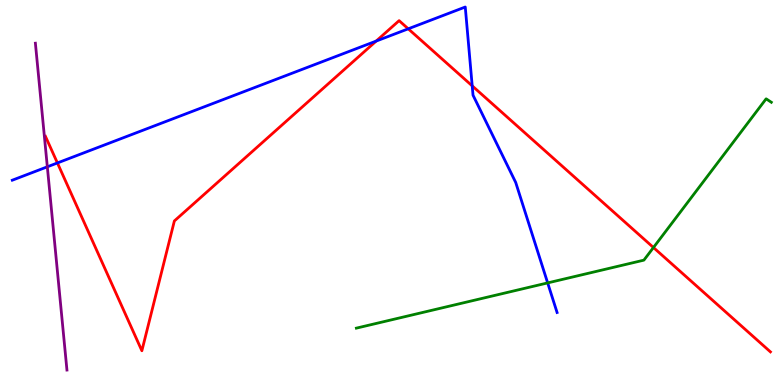[{'lines': ['blue', 'red'], 'intersections': [{'x': 0.741, 'y': 5.77}, {'x': 4.85, 'y': 8.93}, {'x': 5.27, 'y': 9.25}, {'x': 6.09, 'y': 7.77}]}, {'lines': ['green', 'red'], 'intersections': [{'x': 8.43, 'y': 3.57}]}, {'lines': ['purple', 'red'], 'intersections': []}, {'lines': ['blue', 'green'], 'intersections': [{'x': 7.07, 'y': 2.65}]}, {'lines': ['blue', 'purple'], 'intersections': [{'x': 0.611, 'y': 5.67}]}, {'lines': ['green', 'purple'], 'intersections': []}]